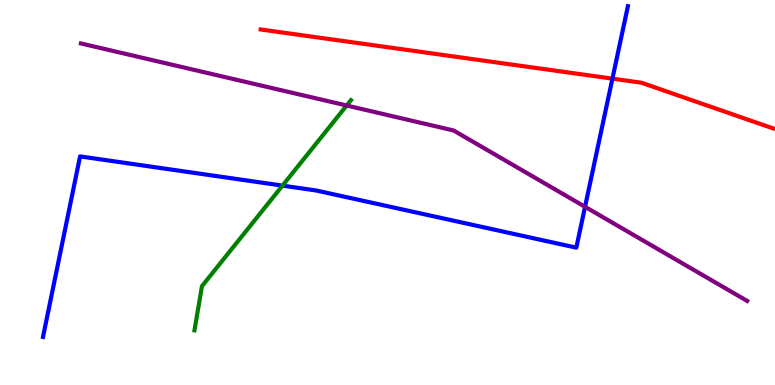[{'lines': ['blue', 'red'], 'intersections': [{'x': 7.9, 'y': 7.96}]}, {'lines': ['green', 'red'], 'intersections': []}, {'lines': ['purple', 'red'], 'intersections': []}, {'lines': ['blue', 'green'], 'intersections': [{'x': 3.64, 'y': 5.18}]}, {'lines': ['blue', 'purple'], 'intersections': [{'x': 7.55, 'y': 4.63}]}, {'lines': ['green', 'purple'], 'intersections': [{'x': 4.47, 'y': 7.26}]}]